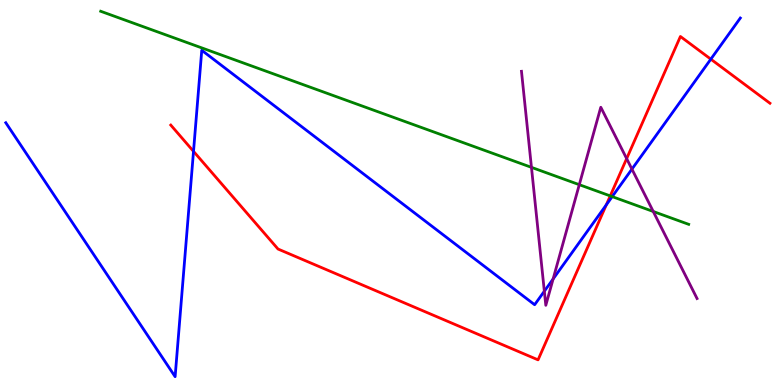[{'lines': ['blue', 'red'], 'intersections': [{'x': 2.5, 'y': 6.07}, {'x': 7.82, 'y': 4.68}, {'x': 9.17, 'y': 8.46}]}, {'lines': ['green', 'red'], 'intersections': [{'x': 7.87, 'y': 4.91}]}, {'lines': ['purple', 'red'], 'intersections': [{'x': 8.09, 'y': 5.88}]}, {'lines': ['blue', 'green'], 'intersections': [{'x': 7.9, 'y': 4.89}]}, {'lines': ['blue', 'purple'], 'intersections': [{'x': 7.02, 'y': 2.44}, {'x': 7.14, 'y': 2.75}, {'x': 8.15, 'y': 5.61}]}, {'lines': ['green', 'purple'], 'intersections': [{'x': 6.86, 'y': 5.65}, {'x': 7.47, 'y': 5.2}, {'x': 8.43, 'y': 4.51}]}]